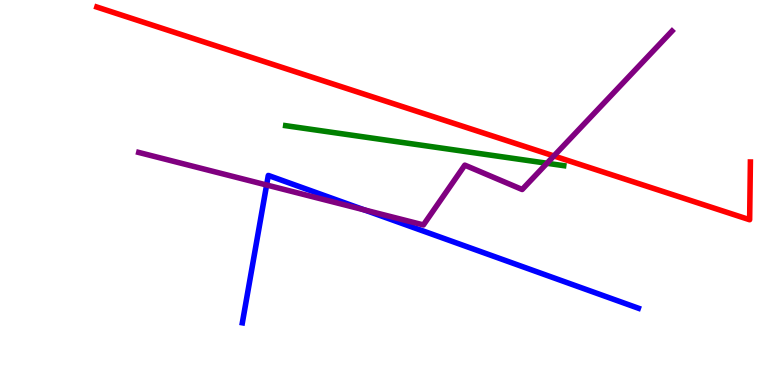[{'lines': ['blue', 'red'], 'intersections': []}, {'lines': ['green', 'red'], 'intersections': []}, {'lines': ['purple', 'red'], 'intersections': [{'x': 7.15, 'y': 5.95}]}, {'lines': ['blue', 'green'], 'intersections': []}, {'lines': ['blue', 'purple'], 'intersections': [{'x': 3.44, 'y': 5.19}, {'x': 4.7, 'y': 4.55}]}, {'lines': ['green', 'purple'], 'intersections': [{'x': 7.06, 'y': 5.76}]}]